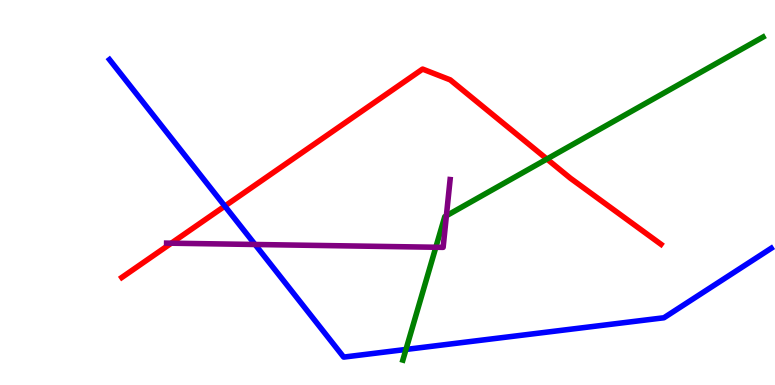[{'lines': ['blue', 'red'], 'intersections': [{'x': 2.9, 'y': 4.65}]}, {'lines': ['green', 'red'], 'intersections': [{'x': 7.06, 'y': 5.87}]}, {'lines': ['purple', 'red'], 'intersections': [{'x': 2.21, 'y': 3.68}]}, {'lines': ['blue', 'green'], 'intersections': [{'x': 5.24, 'y': 0.924}]}, {'lines': ['blue', 'purple'], 'intersections': [{'x': 3.29, 'y': 3.65}]}, {'lines': ['green', 'purple'], 'intersections': [{'x': 5.62, 'y': 3.58}, {'x': 5.76, 'y': 4.4}]}]